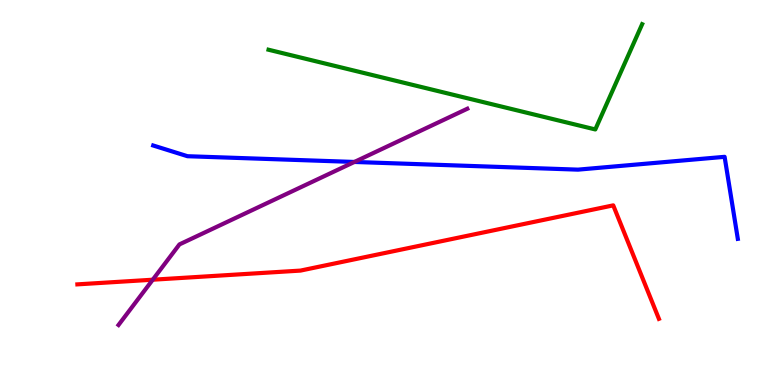[{'lines': ['blue', 'red'], 'intersections': []}, {'lines': ['green', 'red'], 'intersections': []}, {'lines': ['purple', 'red'], 'intersections': [{'x': 1.97, 'y': 2.73}]}, {'lines': ['blue', 'green'], 'intersections': []}, {'lines': ['blue', 'purple'], 'intersections': [{'x': 4.57, 'y': 5.79}]}, {'lines': ['green', 'purple'], 'intersections': []}]